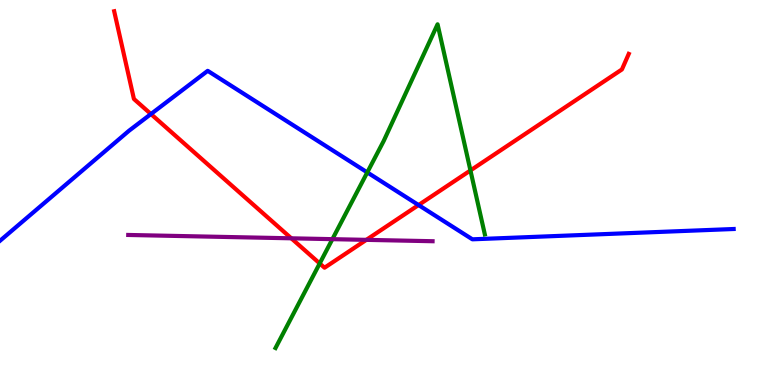[{'lines': ['blue', 'red'], 'intersections': [{'x': 1.95, 'y': 7.04}, {'x': 5.4, 'y': 4.67}]}, {'lines': ['green', 'red'], 'intersections': [{'x': 4.13, 'y': 3.16}, {'x': 6.07, 'y': 5.57}]}, {'lines': ['purple', 'red'], 'intersections': [{'x': 3.76, 'y': 3.81}, {'x': 4.73, 'y': 3.77}]}, {'lines': ['blue', 'green'], 'intersections': [{'x': 4.74, 'y': 5.52}]}, {'lines': ['blue', 'purple'], 'intersections': []}, {'lines': ['green', 'purple'], 'intersections': [{'x': 4.29, 'y': 3.79}]}]